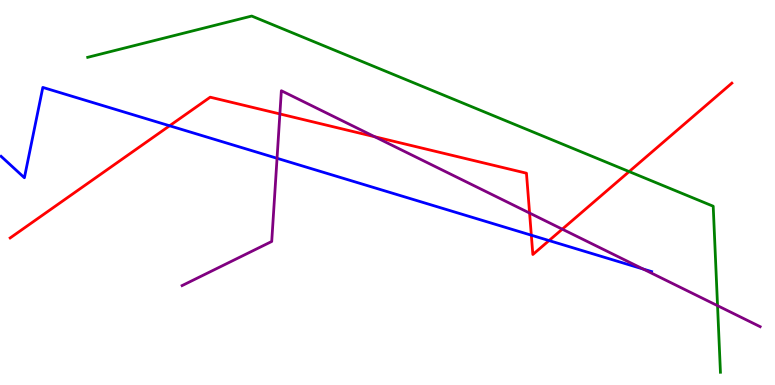[{'lines': ['blue', 'red'], 'intersections': [{'x': 2.19, 'y': 6.73}, {'x': 6.86, 'y': 3.89}, {'x': 7.08, 'y': 3.75}]}, {'lines': ['green', 'red'], 'intersections': [{'x': 8.12, 'y': 5.54}]}, {'lines': ['purple', 'red'], 'intersections': [{'x': 3.61, 'y': 7.04}, {'x': 4.83, 'y': 6.45}, {'x': 6.83, 'y': 4.47}, {'x': 7.26, 'y': 4.05}]}, {'lines': ['blue', 'green'], 'intersections': []}, {'lines': ['blue', 'purple'], 'intersections': [{'x': 3.57, 'y': 5.89}, {'x': 8.3, 'y': 3.01}]}, {'lines': ['green', 'purple'], 'intersections': [{'x': 9.26, 'y': 2.06}]}]